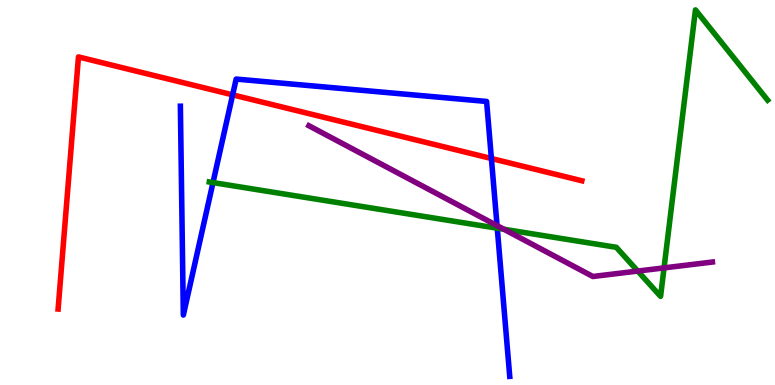[{'lines': ['blue', 'red'], 'intersections': [{'x': 3.0, 'y': 7.54}, {'x': 6.34, 'y': 5.88}]}, {'lines': ['green', 'red'], 'intersections': []}, {'lines': ['purple', 'red'], 'intersections': []}, {'lines': ['blue', 'green'], 'intersections': [{'x': 2.75, 'y': 5.26}, {'x': 6.42, 'y': 4.07}]}, {'lines': ['blue', 'purple'], 'intersections': [{'x': 6.41, 'y': 4.14}]}, {'lines': ['green', 'purple'], 'intersections': [{'x': 6.5, 'y': 4.04}, {'x': 8.23, 'y': 2.96}, {'x': 8.57, 'y': 3.04}]}]